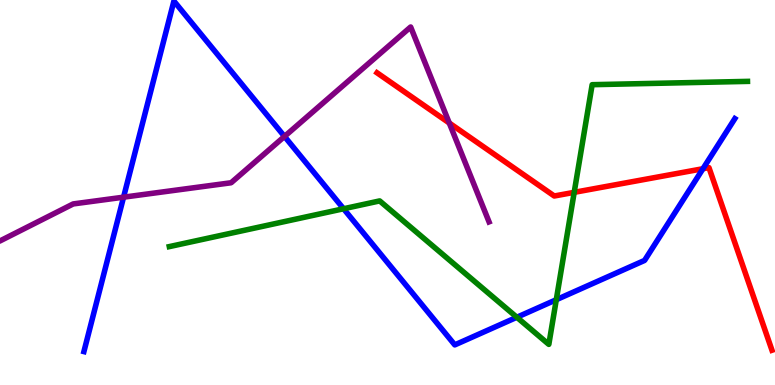[{'lines': ['blue', 'red'], 'intersections': [{'x': 9.07, 'y': 5.62}]}, {'lines': ['green', 'red'], 'intersections': [{'x': 7.41, 'y': 5.0}]}, {'lines': ['purple', 'red'], 'intersections': [{'x': 5.8, 'y': 6.8}]}, {'lines': ['blue', 'green'], 'intersections': [{'x': 4.43, 'y': 4.58}, {'x': 6.67, 'y': 1.76}, {'x': 7.18, 'y': 2.22}]}, {'lines': ['blue', 'purple'], 'intersections': [{'x': 1.59, 'y': 4.88}, {'x': 3.67, 'y': 6.46}]}, {'lines': ['green', 'purple'], 'intersections': []}]